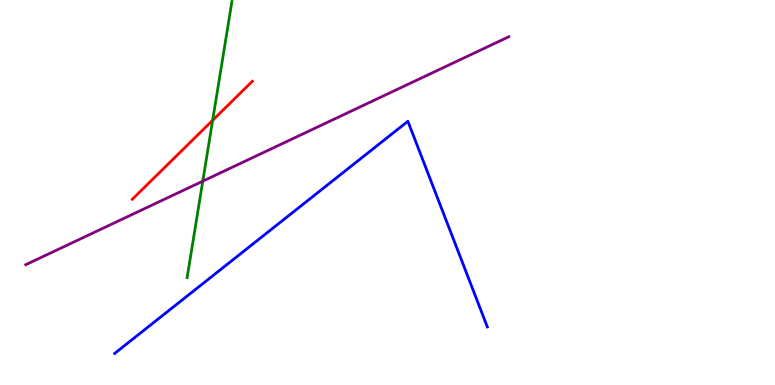[{'lines': ['blue', 'red'], 'intersections': []}, {'lines': ['green', 'red'], 'intersections': [{'x': 2.74, 'y': 6.88}]}, {'lines': ['purple', 'red'], 'intersections': []}, {'lines': ['blue', 'green'], 'intersections': []}, {'lines': ['blue', 'purple'], 'intersections': []}, {'lines': ['green', 'purple'], 'intersections': [{'x': 2.62, 'y': 5.29}]}]